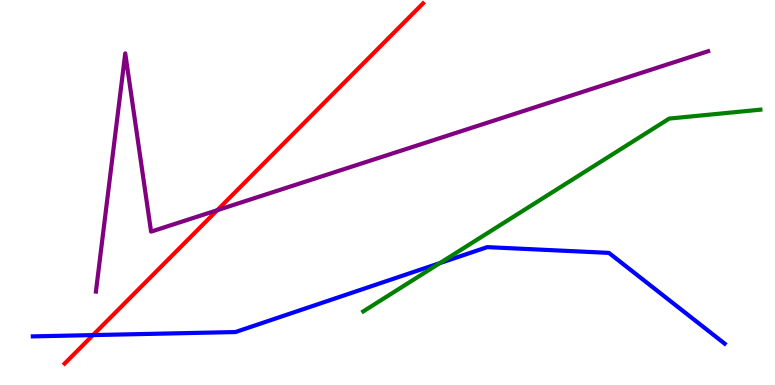[{'lines': ['blue', 'red'], 'intersections': [{'x': 1.2, 'y': 1.3}]}, {'lines': ['green', 'red'], 'intersections': []}, {'lines': ['purple', 'red'], 'intersections': [{'x': 2.8, 'y': 4.54}]}, {'lines': ['blue', 'green'], 'intersections': [{'x': 5.68, 'y': 3.17}]}, {'lines': ['blue', 'purple'], 'intersections': []}, {'lines': ['green', 'purple'], 'intersections': []}]